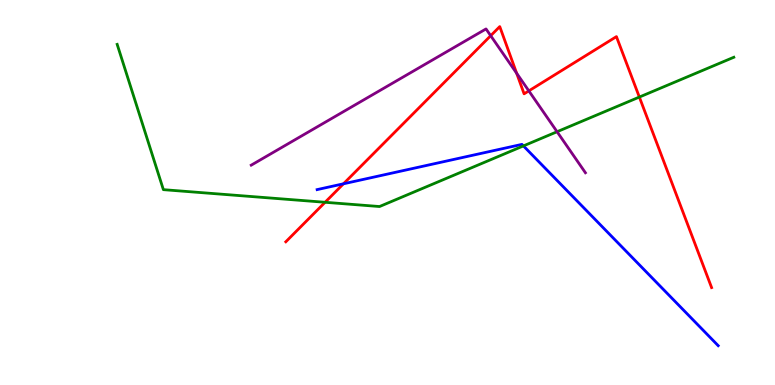[{'lines': ['blue', 'red'], 'intersections': [{'x': 4.43, 'y': 5.23}]}, {'lines': ['green', 'red'], 'intersections': [{'x': 4.19, 'y': 4.75}, {'x': 8.25, 'y': 7.48}]}, {'lines': ['purple', 'red'], 'intersections': [{'x': 6.33, 'y': 9.07}, {'x': 6.67, 'y': 8.1}, {'x': 6.82, 'y': 7.64}]}, {'lines': ['blue', 'green'], 'intersections': [{'x': 6.75, 'y': 6.21}]}, {'lines': ['blue', 'purple'], 'intersections': []}, {'lines': ['green', 'purple'], 'intersections': [{'x': 7.19, 'y': 6.58}]}]